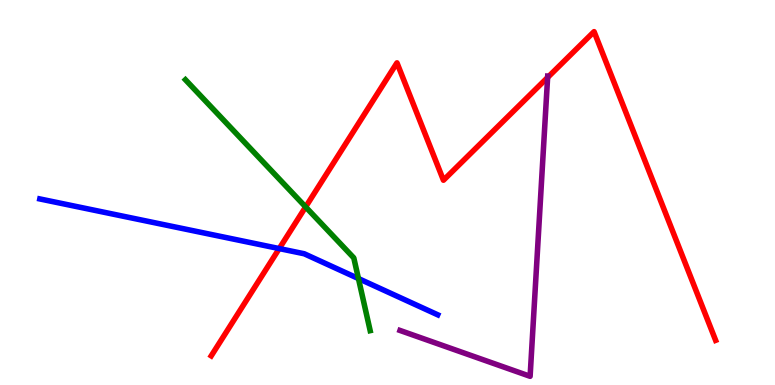[{'lines': ['blue', 'red'], 'intersections': [{'x': 3.6, 'y': 3.54}]}, {'lines': ['green', 'red'], 'intersections': [{'x': 3.94, 'y': 4.63}]}, {'lines': ['purple', 'red'], 'intersections': [{'x': 7.07, 'y': 7.99}]}, {'lines': ['blue', 'green'], 'intersections': [{'x': 4.63, 'y': 2.76}]}, {'lines': ['blue', 'purple'], 'intersections': []}, {'lines': ['green', 'purple'], 'intersections': []}]